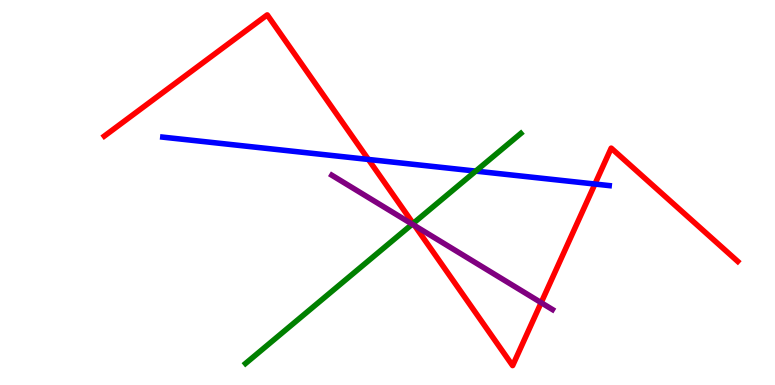[{'lines': ['blue', 'red'], 'intersections': [{'x': 4.75, 'y': 5.86}, {'x': 7.68, 'y': 5.22}]}, {'lines': ['green', 'red'], 'intersections': [{'x': 5.33, 'y': 4.2}]}, {'lines': ['purple', 'red'], 'intersections': [{'x': 5.35, 'y': 4.14}, {'x': 6.98, 'y': 2.14}]}, {'lines': ['blue', 'green'], 'intersections': [{'x': 6.14, 'y': 5.56}]}, {'lines': ['blue', 'purple'], 'intersections': []}, {'lines': ['green', 'purple'], 'intersections': [{'x': 5.32, 'y': 4.18}]}]